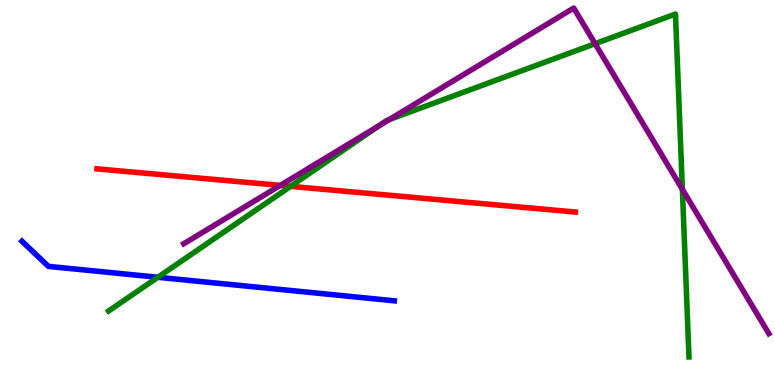[{'lines': ['blue', 'red'], 'intersections': []}, {'lines': ['green', 'red'], 'intersections': [{'x': 3.75, 'y': 5.16}]}, {'lines': ['purple', 'red'], 'intersections': [{'x': 3.62, 'y': 5.18}]}, {'lines': ['blue', 'green'], 'intersections': [{'x': 2.04, 'y': 2.8}]}, {'lines': ['blue', 'purple'], 'intersections': []}, {'lines': ['green', 'purple'], 'intersections': [{'x': 4.89, 'y': 6.74}, {'x': 5.02, 'y': 6.89}, {'x': 7.68, 'y': 8.87}, {'x': 8.8, 'y': 5.08}]}]